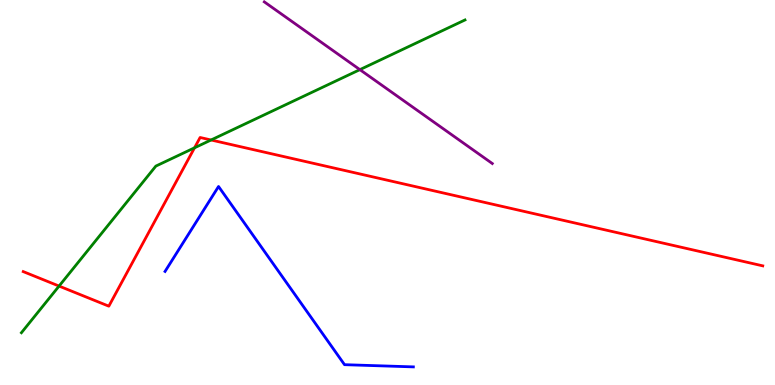[{'lines': ['blue', 'red'], 'intersections': []}, {'lines': ['green', 'red'], 'intersections': [{'x': 0.762, 'y': 2.57}, {'x': 2.51, 'y': 6.16}, {'x': 2.72, 'y': 6.36}]}, {'lines': ['purple', 'red'], 'intersections': []}, {'lines': ['blue', 'green'], 'intersections': []}, {'lines': ['blue', 'purple'], 'intersections': []}, {'lines': ['green', 'purple'], 'intersections': [{'x': 4.64, 'y': 8.19}]}]